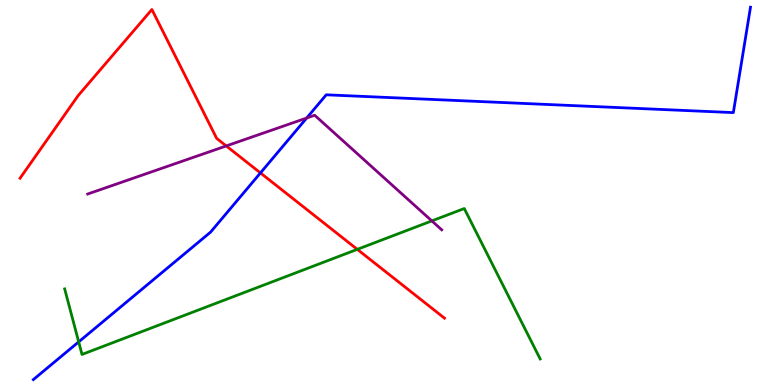[{'lines': ['blue', 'red'], 'intersections': [{'x': 3.36, 'y': 5.51}]}, {'lines': ['green', 'red'], 'intersections': [{'x': 4.61, 'y': 3.52}]}, {'lines': ['purple', 'red'], 'intersections': [{'x': 2.92, 'y': 6.21}]}, {'lines': ['blue', 'green'], 'intersections': [{'x': 1.02, 'y': 1.12}]}, {'lines': ['blue', 'purple'], 'intersections': [{'x': 3.96, 'y': 6.93}]}, {'lines': ['green', 'purple'], 'intersections': [{'x': 5.57, 'y': 4.26}]}]